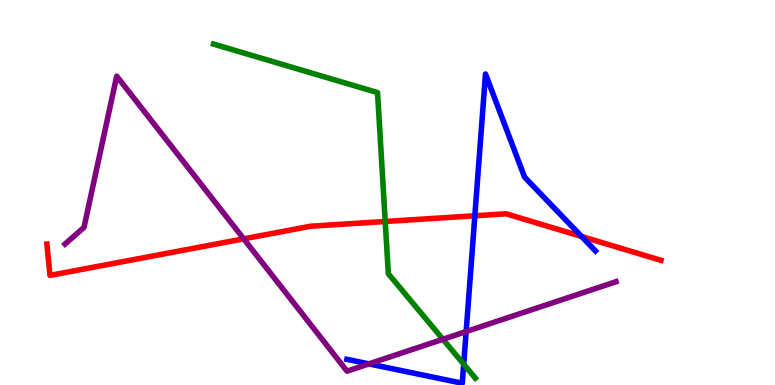[{'lines': ['blue', 'red'], 'intersections': [{'x': 6.13, 'y': 4.4}, {'x': 7.5, 'y': 3.86}]}, {'lines': ['green', 'red'], 'intersections': [{'x': 4.97, 'y': 4.25}]}, {'lines': ['purple', 'red'], 'intersections': [{'x': 3.14, 'y': 3.8}]}, {'lines': ['blue', 'green'], 'intersections': [{'x': 5.98, 'y': 0.541}]}, {'lines': ['blue', 'purple'], 'intersections': [{'x': 4.76, 'y': 0.549}, {'x': 6.01, 'y': 1.39}]}, {'lines': ['green', 'purple'], 'intersections': [{'x': 5.72, 'y': 1.19}]}]